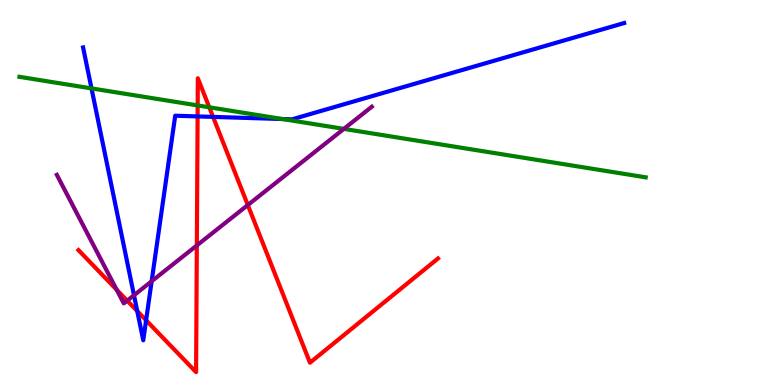[{'lines': ['blue', 'red'], 'intersections': [{'x': 1.77, 'y': 1.92}, {'x': 1.89, 'y': 1.68}, {'x': 2.55, 'y': 6.98}, {'x': 2.75, 'y': 6.96}]}, {'lines': ['green', 'red'], 'intersections': [{'x': 2.55, 'y': 7.26}, {'x': 2.7, 'y': 7.21}]}, {'lines': ['purple', 'red'], 'intersections': [{'x': 1.51, 'y': 2.47}, {'x': 1.64, 'y': 2.19}, {'x': 2.54, 'y': 3.62}, {'x': 3.2, 'y': 4.67}]}, {'lines': ['blue', 'green'], 'intersections': [{'x': 1.18, 'y': 7.7}, {'x': 3.65, 'y': 6.91}]}, {'lines': ['blue', 'purple'], 'intersections': [{'x': 1.73, 'y': 2.33}, {'x': 1.96, 'y': 2.69}]}, {'lines': ['green', 'purple'], 'intersections': [{'x': 4.44, 'y': 6.65}]}]